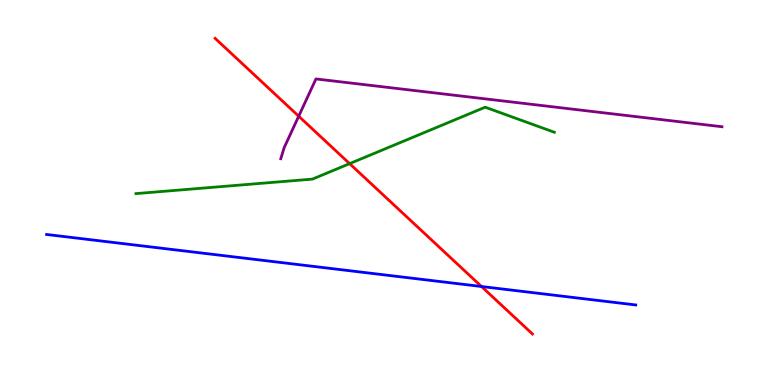[{'lines': ['blue', 'red'], 'intersections': [{'x': 6.21, 'y': 2.56}]}, {'lines': ['green', 'red'], 'intersections': [{'x': 4.51, 'y': 5.75}]}, {'lines': ['purple', 'red'], 'intersections': [{'x': 3.85, 'y': 6.98}]}, {'lines': ['blue', 'green'], 'intersections': []}, {'lines': ['blue', 'purple'], 'intersections': []}, {'lines': ['green', 'purple'], 'intersections': []}]